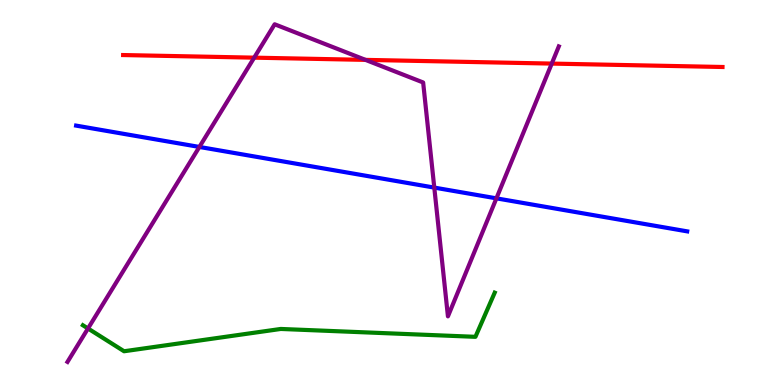[{'lines': ['blue', 'red'], 'intersections': []}, {'lines': ['green', 'red'], 'intersections': []}, {'lines': ['purple', 'red'], 'intersections': [{'x': 3.28, 'y': 8.5}, {'x': 4.72, 'y': 8.44}, {'x': 7.12, 'y': 8.35}]}, {'lines': ['blue', 'green'], 'intersections': []}, {'lines': ['blue', 'purple'], 'intersections': [{'x': 2.57, 'y': 6.18}, {'x': 5.6, 'y': 5.13}, {'x': 6.41, 'y': 4.85}]}, {'lines': ['green', 'purple'], 'intersections': [{'x': 1.14, 'y': 1.47}]}]